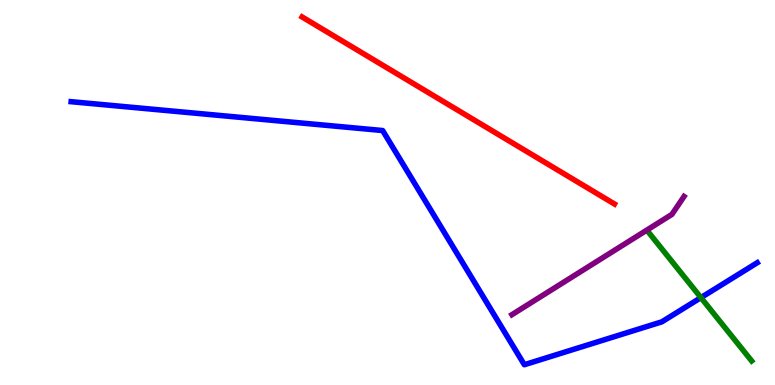[{'lines': ['blue', 'red'], 'intersections': []}, {'lines': ['green', 'red'], 'intersections': []}, {'lines': ['purple', 'red'], 'intersections': []}, {'lines': ['blue', 'green'], 'intersections': [{'x': 9.04, 'y': 2.27}]}, {'lines': ['blue', 'purple'], 'intersections': []}, {'lines': ['green', 'purple'], 'intersections': []}]